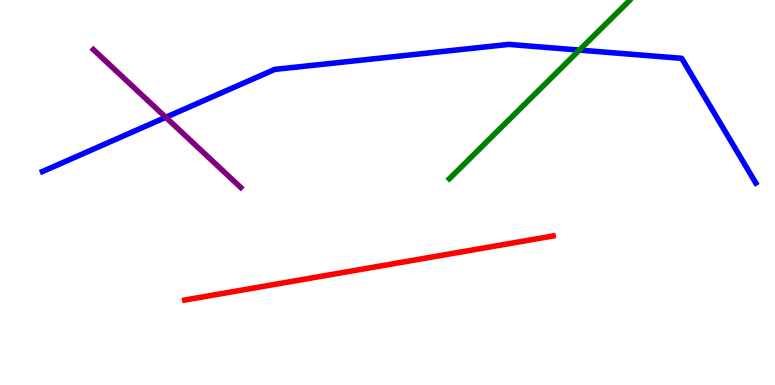[{'lines': ['blue', 'red'], 'intersections': []}, {'lines': ['green', 'red'], 'intersections': []}, {'lines': ['purple', 'red'], 'intersections': []}, {'lines': ['blue', 'green'], 'intersections': [{'x': 7.48, 'y': 8.7}]}, {'lines': ['blue', 'purple'], 'intersections': [{'x': 2.14, 'y': 6.95}]}, {'lines': ['green', 'purple'], 'intersections': []}]